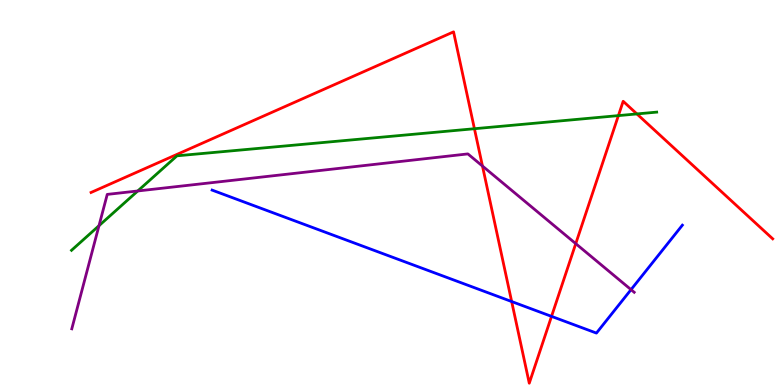[{'lines': ['blue', 'red'], 'intersections': [{'x': 6.6, 'y': 2.17}, {'x': 7.12, 'y': 1.78}]}, {'lines': ['green', 'red'], 'intersections': [{'x': 6.12, 'y': 6.66}, {'x': 7.98, 'y': 7.0}, {'x': 8.22, 'y': 7.04}]}, {'lines': ['purple', 'red'], 'intersections': [{'x': 6.23, 'y': 5.69}, {'x': 7.43, 'y': 3.67}]}, {'lines': ['blue', 'green'], 'intersections': []}, {'lines': ['blue', 'purple'], 'intersections': [{'x': 8.14, 'y': 2.48}]}, {'lines': ['green', 'purple'], 'intersections': [{'x': 1.28, 'y': 4.14}, {'x': 1.78, 'y': 5.04}]}]